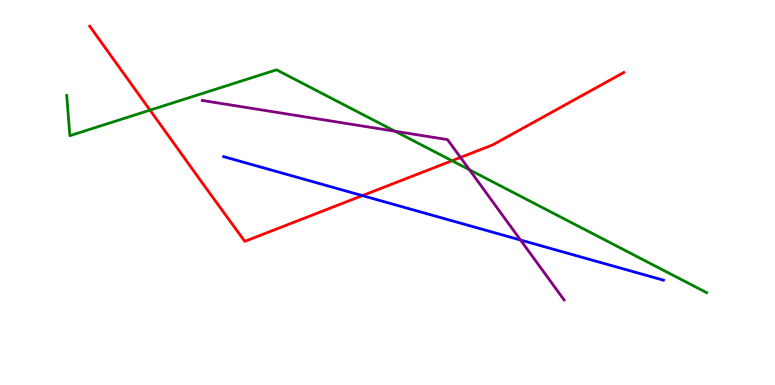[{'lines': ['blue', 'red'], 'intersections': [{'x': 4.68, 'y': 4.92}]}, {'lines': ['green', 'red'], 'intersections': [{'x': 1.94, 'y': 7.14}, {'x': 5.83, 'y': 5.82}]}, {'lines': ['purple', 'red'], 'intersections': [{'x': 5.94, 'y': 5.91}]}, {'lines': ['blue', 'green'], 'intersections': []}, {'lines': ['blue', 'purple'], 'intersections': [{'x': 6.72, 'y': 3.77}]}, {'lines': ['green', 'purple'], 'intersections': [{'x': 5.1, 'y': 6.59}, {'x': 6.06, 'y': 5.59}]}]